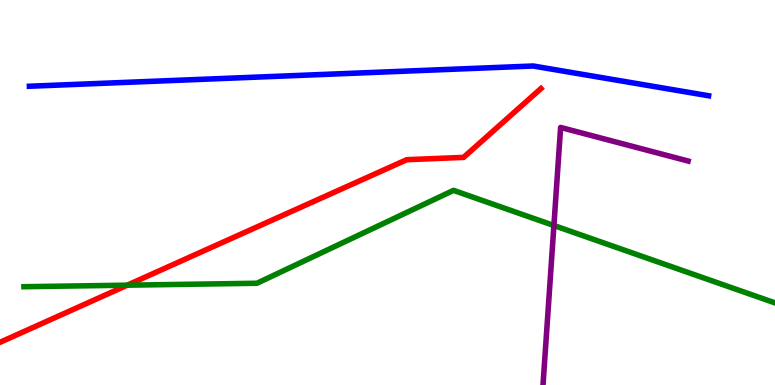[{'lines': ['blue', 'red'], 'intersections': []}, {'lines': ['green', 'red'], 'intersections': [{'x': 1.64, 'y': 2.59}]}, {'lines': ['purple', 'red'], 'intersections': []}, {'lines': ['blue', 'green'], 'intersections': []}, {'lines': ['blue', 'purple'], 'intersections': []}, {'lines': ['green', 'purple'], 'intersections': [{'x': 7.15, 'y': 4.14}]}]